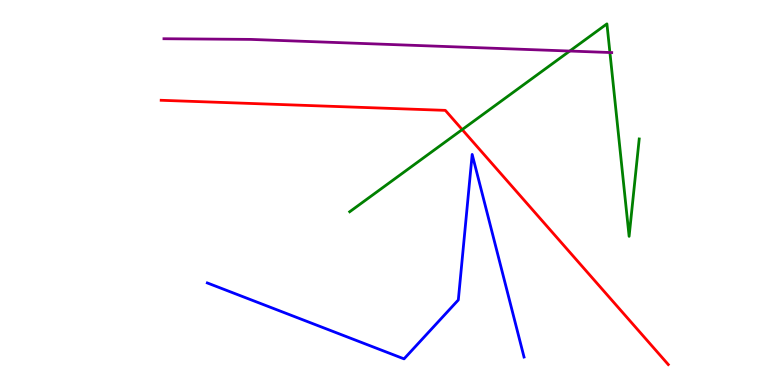[{'lines': ['blue', 'red'], 'intersections': []}, {'lines': ['green', 'red'], 'intersections': [{'x': 5.96, 'y': 6.63}]}, {'lines': ['purple', 'red'], 'intersections': []}, {'lines': ['blue', 'green'], 'intersections': []}, {'lines': ['blue', 'purple'], 'intersections': []}, {'lines': ['green', 'purple'], 'intersections': [{'x': 7.35, 'y': 8.67}, {'x': 7.87, 'y': 8.64}]}]